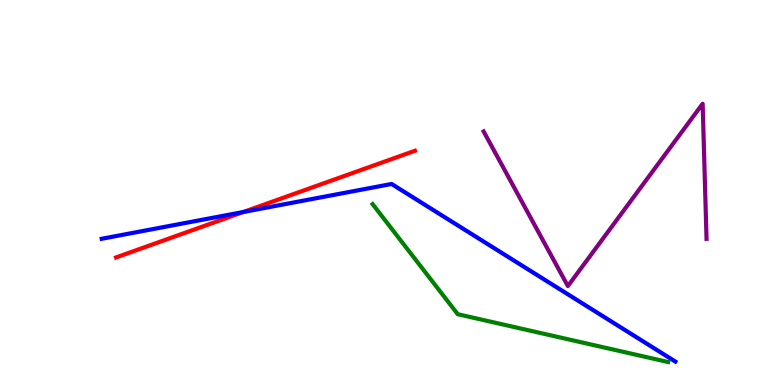[{'lines': ['blue', 'red'], 'intersections': [{'x': 3.14, 'y': 4.49}]}, {'lines': ['green', 'red'], 'intersections': []}, {'lines': ['purple', 'red'], 'intersections': []}, {'lines': ['blue', 'green'], 'intersections': []}, {'lines': ['blue', 'purple'], 'intersections': []}, {'lines': ['green', 'purple'], 'intersections': []}]